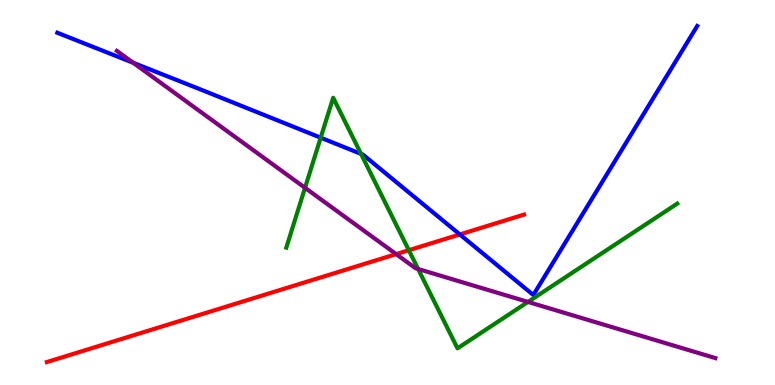[{'lines': ['blue', 'red'], 'intersections': [{'x': 5.93, 'y': 3.91}]}, {'lines': ['green', 'red'], 'intersections': [{'x': 5.28, 'y': 3.5}]}, {'lines': ['purple', 'red'], 'intersections': [{'x': 5.11, 'y': 3.4}]}, {'lines': ['blue', 'green'], 'intersections': [{'x': 4.14, 'y': 6.42}, {'x': 4.66, 'y': 6.0}]}, {'lines': ['blue', 'purple'], 'intersections': [{'x': 1.72, 'y': 8.37}]}, {'lines': ['green', 'purple'], 'intersections': [{'x': 3.94, 'y': 5.12}, {'x': 5.4, 'y': 3.01}, {'x': 6.81, 'y': 2.16}]}]